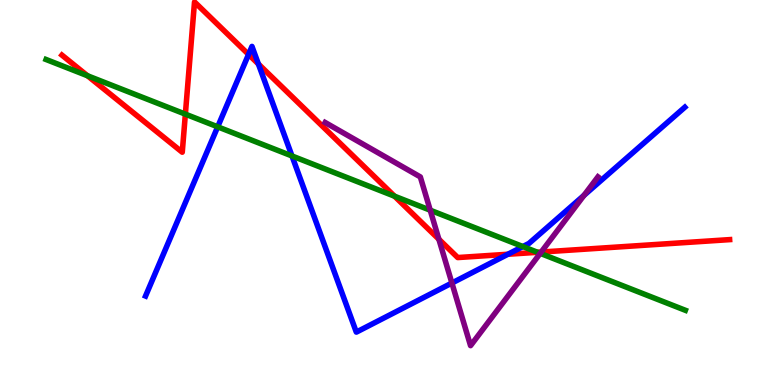[{'lines': ['blue', 'red'], 'intersections': [{'x': 3.21, 'y': 8.59}, {'x': 3.33, 'y': 8.34}, {'x': 6.55, 'y': 3.4}]}, {'lines': ['green', 'red'], 'intersections': [{'x': 1.13, 'y': 8.03}, {'x': 2.39, 'y': 7.04}, {'x': 5.09, 'y': 4.9}, {'x': 6.94, 'y': 3.45}]}, {'lines': ['purple', 'red'], 'intersections': [{'x': 5.66, 'y': 3.79}, {'x': 6.98, 'y': 3.45}]}, {'lines': ['blue', 'green'], 'intersections': [{'x': 2.81, 'y': 6.71}, {'x': 3.77, 'y': 5.95}, {'x': 6.75, 'y': 3.6}]}, {'lines': ['blue', 'purple'], 'intersections': [{'x': 5.83, 'y': 2.65}, {'x': 7.54, 'y': 4.93}]}, {'lines': ['green', 'purple'], 'intersections': [{'x': 5.55, 'y': 4.54}, {'x': 6.97, 'y': 3.42}]}]